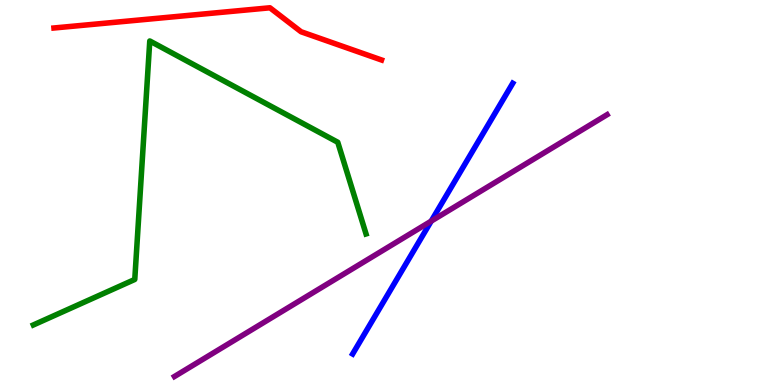[{'lines': ['blue', 'red'], 'intersections': []}, {'lines': ['green', 'red'], 'intersections': []}, {'lines': ['purple', 'red'], 'intersections': []}, {'lines': ['blue', 'green'], 'intersections': []}, {'lines': ['blue', 'purple'], 'intersections': [{'x': 5.56, 'y': 4.26}]}, {'lines': ['green', 'purple'], 'intersections': []}]